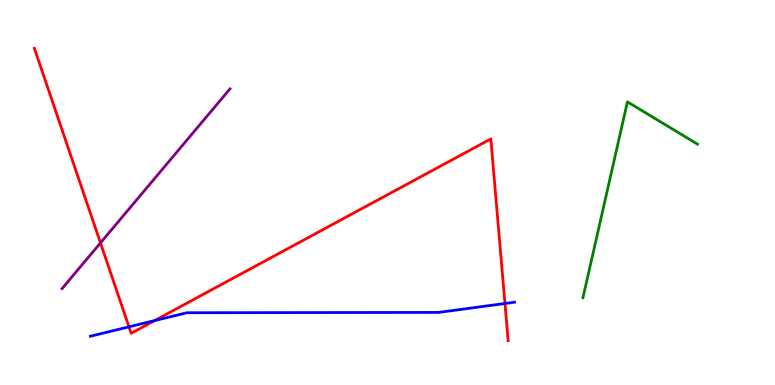[{'lines': ['blue', 'red'], 'intersections': [{'x': 1.66, 'y': 1.51}, {'x': 2.0, 'y': 1.67}, {'x': 6.52, 'y': 2.12}]}, {'lines': ['green', 'red'], 'intersections': []}, {'lines': ['purple', 'red'], 'intersections': [{'x': 1.3, 'y': 3.69}]}, {'lines': ['blue', 'green'], 'intersections': []}, {'lines': ['blue', 'purple'], 'intersections': []}, {'lines': ['green', 'purple'], 'intersections': []}]